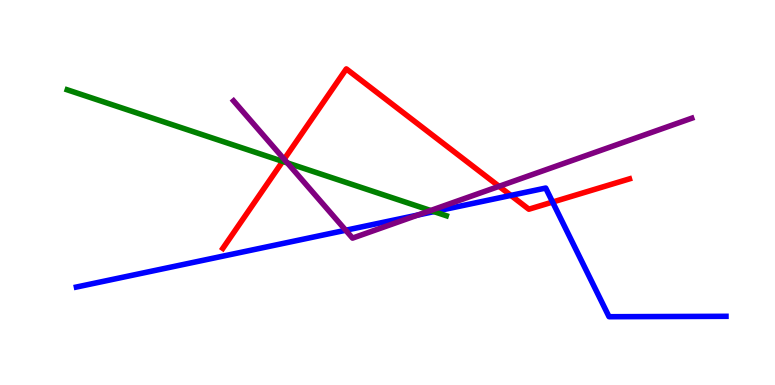[{'lines': ['blue', 'red'], 'intersections': [{'x': 6.59, 'y': 4.92}, {'x': 7.13, 'y': 4.75}]}, {'lines': ['green', 'red'], 'intersections': [{'x': 3.65, 'y': 5.81}]}, {'lines': ['purple', 'red'], 'intersections': [{'x': 3.67, 'y': 5.86}, {'x': 6.44, 'y': 5.16}]}, {'lines': ['blue', 'green'], 'intersections': [{'x': 5.6, 'y': 4.5}]}, {'lines': ['blue', 'purple'], 'intersections': [{'x': 4.46, 'y': 4.02}, {'x': 5.39, 'y': 4.41}]}, {'lines': ['green', 'purple'], 'intersections': [{'x': 3.71, 'y': 5.77}, {'x': 5.56, 'y': 4.53}]}]